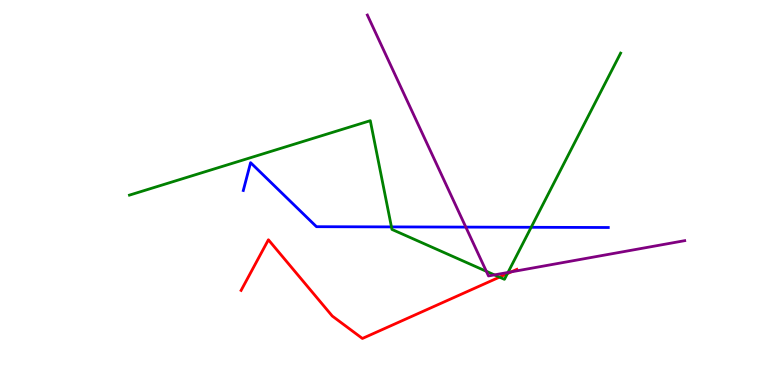[{'lines': ['blue', 'red'], 'intersections': []}, {'lines': ['green', 'red'], 'intersections': [{'x': 6.45, 'y': 2.8}, {'x': 6.55, 'y': 2.89}]}, {'lines': ['purple', 'red'], 'intersections': [{'x': 6.6, 'y': 2.94}]}, {'lines': ['blue', 'green'], 'intersections': [{'x': 5.05, 'y': 4.11}, {'x': 6.85, 'y': 4.1}]}, {'lines': ['blue', 'purple'], 'intersections': [{'x': 6.01, 'y': 4.1}]}, {'lines': ['green', 'purple'], 'intersections': [{'x': 6.28, 'y': 2.95}, {'x': 6.38, 'y': 2.86}, {'x': 6.55, 'y': 2.92}]}]